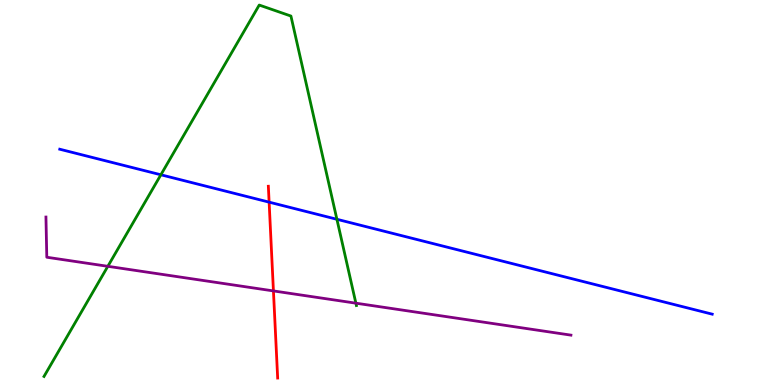[{'lines': ['blue', 'red'], 'intersections': [{'x': 3.47, 'y': 4.75}]}, {'lines': ['green', 'red'], 'intersections': []}, {'lines': ['purple', 'red'], 'intersections': [{'x': 3.53, 'y': 2.44}]}, {'lines': ['blue', 'green'], 'intersections': [{'x': 2.08, 'y': 5.46}, {'x': 4.35, 'y': 4.3}]}, {'lines': ['blue', 'purple'], 'intersections': []}, {'lines': ['green', 'purple'], 'intersections': [{'x': 1.39, 'y': 3.08}, {'x': 4.59, 'y': 2.13}]}]